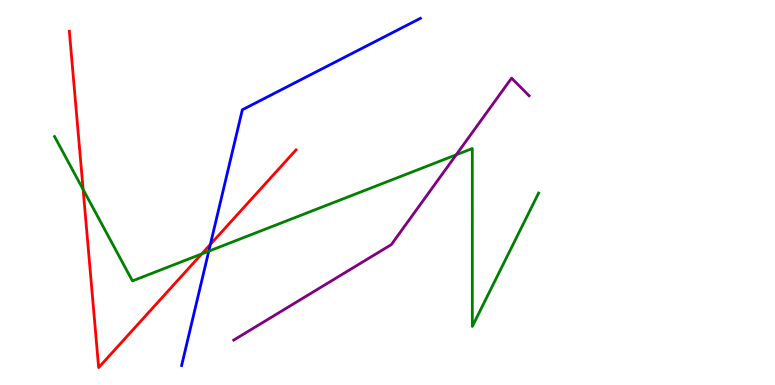[{'lines': ['blue', 'red'], 'intersections': [{'x': 2.71, 'y': 3.65}]}, {'lines': ['green', 'red'], 'intersections': [{'x': 1.07, 'y': 5.08}, {'x': 2.6, 'y': 3.4}]}, {'lines': ['purple', 'red'], 'intersections': []}, {'lines': ['blue', 'green'], 'intersections': [{'x': 2.69, 'y': 3.48}]}, {'lines': ['blue', 'purple'], 'intersections': []}, {'lines': ['green', 'purple'], 'intersections': [{'x': 5.89, 'y': 5.98}]}]